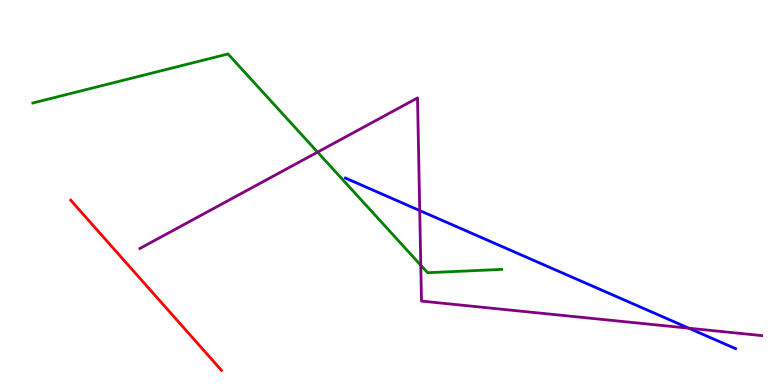[{'lines': ['blue', 'red'], 'intersections': []}, {'lines': ['green', 'red'], 'intersections': []}, {'lines': ['purple', 'red'], 'intersections': []}, {'lines': ['blue', 'green'], 'intersections': []}, {'lines': ['blue', 'purple'], 'intersections': [{'x': 5.42, 'y': 4.53}, {'x': 8.89, 'y': 1.48}]}, {'lines': ['green', 'purple'], 'intersections': [{'x': 4.1, 'y': 6.05}, {'x': 5.43, 'y': 3.11}]}]